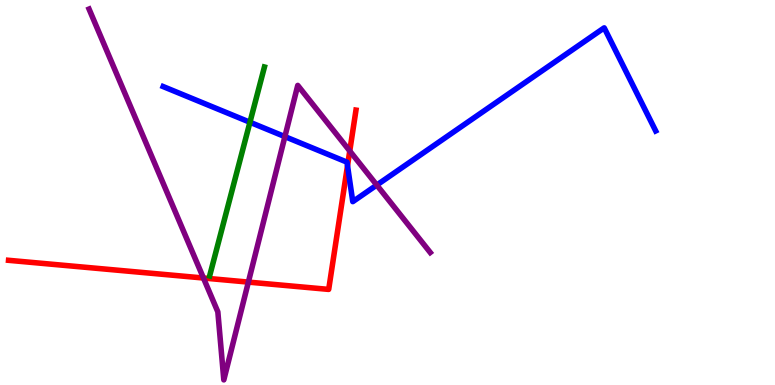[{'lines': ['blue', 'red'], 'intersections': [{'x': 4.48, 'y': 5.7}]}, {'lines': ['green', 'red'], 'intersections': []}, {'lines': ['purple', 'red'], 'intersections': [{'x': 2.63, 'y': 2.78}, {'x': 3.2, 'y': 2.67}, {'x': 4.51, 'y': 6.08}]}, {'lines': ['blue', 'green'], 'intersections': [{'x': 3.23, 'y': 6.82}]}, {'lines': ['blue', 'purple'], 'intersections': [{'x': 3.68, 'y': 6.45}, {'x': 4.86, 'y': 5.19}]}, {'lines': ['green', 'purple'], 'intersections': []}]